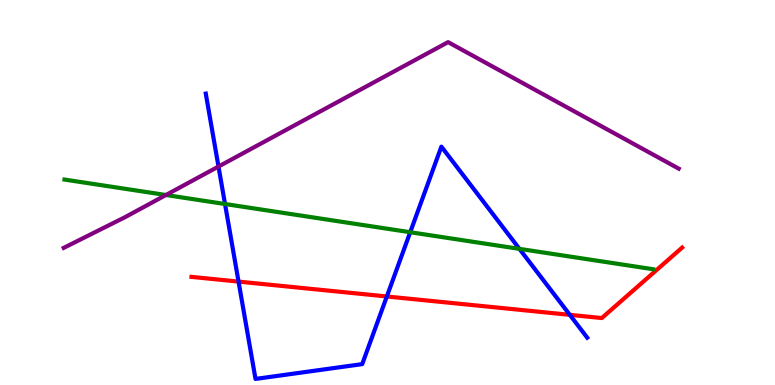[{'lines': ['blue', 'red'], 'intersections': [{'x': 3.08, 'y': 2.69}, {'x': 4.99, 'y': 2.3}, {'x': 7.35, 'y': 1.82}]}, {'lines': ['green', 'red'], 'intersections': []}, {'lines': ['purple', 'red'], 'intersections': []}, {'lines': ['blue', 'green'], 'intersections': [{'x': 2.9, 'y': 4.7}, {'x': 5.29, 'y': 3.97}, {'x': 6.7, 'y': 3.54}]}, {'lines': ['blue', 'purple'], 'intersections': [{'x': 2.82, 'y': 5.67}]}, {'lines': ['green', 'purple'], 'intersections': [{'x': 2.14, 'y': 4.93}]}]